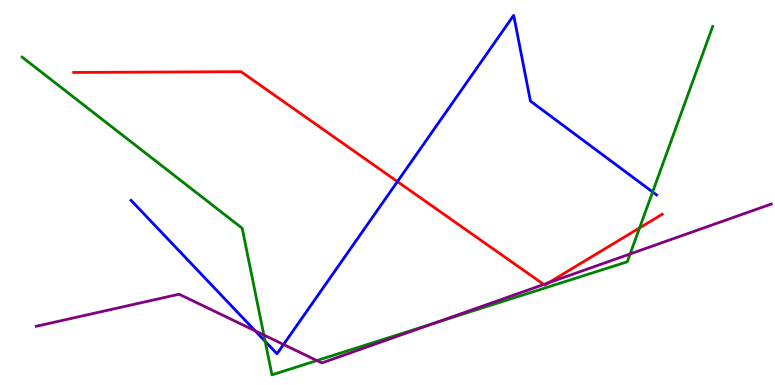[{'lines': ['blue', 'red'], 'intersections': [{'x': 5.13, 'y': 5.28}]}, {'lines': ['green', 'red'], 'intersections': [{'x': 8.25, 'y': 4.08}]}, {'lines': ['purple', 'red'], 'intersections': [{'x': 7.02, 'y': 2.61}, {'x': 7.08, 'y': 2.65}]}, {'lines': ['blue', 'green'], 'intersections': [{'x': 3.42, 'y': 1.13}, {'x': 8.42, 'y': 5.01}]}, {'lines': ['blue', 'purple'], 'intersections': [{'x': 3.29, 'y': 1.41}, {'x': 3.66, 'y': 1.05}]}, {'lines': ['green', 'purple'], 'intersections': [{'x': 3.4, 'y': 1.3}, {'x': 4.09, 'y': 0.635}, {'x': 5.59, 'y': 1.6}, {'x': 8.13, 'y': 3.4}]}]